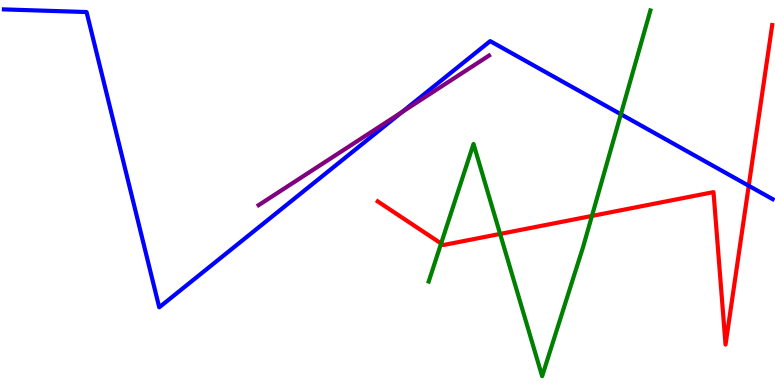[{'lines': ['blue', 'red'], 'intersections': [{'x': 9.66, 'y': 5.17}]}, {'lines': ['green', 'red'], 'intersections': [{'x': 5.69, 'y': 3.68}, {'x': 6.45, 'y': 3.92}, {'x': 7.64, 'y': 4.39}]}, {'lines': ['purple', 'red'], 'intersections': []}, {'lines': ['blue', 'green'], 'intersections': [{'x': 8.01, 'y': 7.03}]}, {'lines': ['blue', 'purple'], 'intersections': [{'x': 5.19, 'y': 7.09}]}, {'lines': ['green', 'purple'], 'intersections': []}]